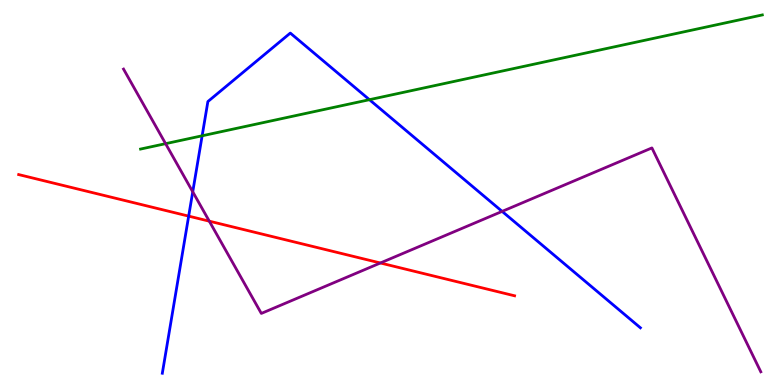[{'lines': ['blue', 'red'], 'intersections': [{'x': 2.43, 'y': 4.39}]}, {'lines': ['green', 'red'], 'intersections': []}, {'lines': ['purple', 'red'], 'intersections': [{'x': 2.7, 'y': 4.26}, {'x': 4.91, 'y': 3.17}]}, {'lines': ['blue', 'green'], 'intersections': [{'x': 2.61, 'y': 6.47}, {'x': 4.77, 'y': 7.41}]}, {'lines': ['blue', 'purple'], 'intersections': [{'x': 2.49, 'y': 5.02}, {'x': 6.48, 'y': 4.51}]}, {'lines': ['green', 'purple'], 'intersections': [{'x': 2.14, 'y': 6.27}]}]